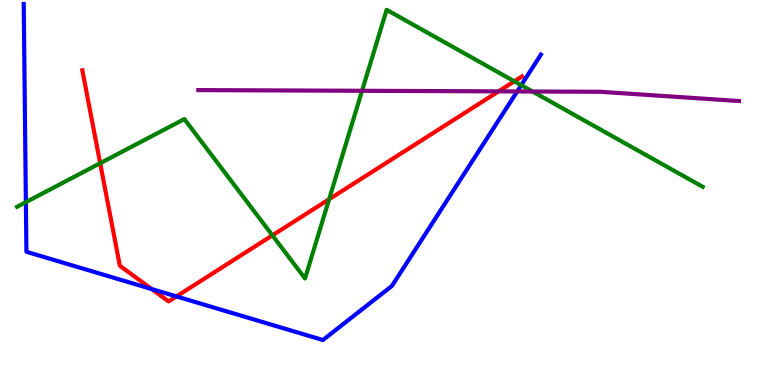[{'lines': ['blue', 'red'], 'intersections': [{'x': 1.96, 'y': 2.49}, {'x': 2.28, 'y': 2.3}]}, {'lines': ['green', 'red'], 'intersections': [{'x': 1.29, 'y': 5.76}, {'x': 3.51, 'y': 3.89}, {'x': 4.25, 'y': 4.82}, {'x': 6.64, 'y': 7.89}]}, {'lines': ['purple', 'red'], 'intersections': [{'x': 6.43, 'y': 7.63}]}, {'lines': ['blue', 'green'], 'intersections': [{'x': 0.334, 'y': 4.75}, {'x': 6.73, 'y': 7.79}]}, {'lines': ['blue', 'purple'], 'intersections': [{'x': 6.67, 'y': 7.62}]}, {'lines': ['green', 'purple'], 'intersections': [{'x': 4.67, 'y': 7.64}, {'x': 6.87, 'y': 7.62}]}]